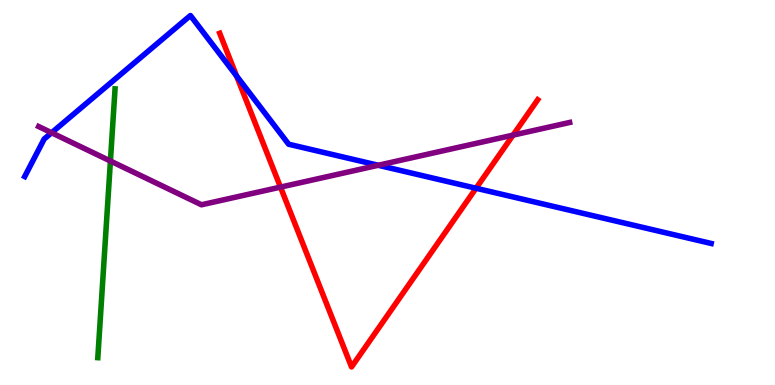[{'lines': ['blue', 'red'], 'intersections': [{'x': 3.05, 'y': 8.03}, {'x': 6.14, 'y': 5.11}]}, {'lines': ['green', 'red'], 'intersections': []}, {'lines': ['purple', 'red'], 'intersections': [{'x': 3.62, 'y': 5.14}, {'x': 6.62, 'y': 6.49}]}, {'lines': ['blue', 'green'], 'intersections': []}, {'lines': ['blue', 'purple'], 'intersections': [{'x': 0.666, 'y': 6.55}, {'x': 4.88, 'y': 5.71}]}, {'lines': ['green', 'purple'], 'intersections': [{'x': 1.42, 'y': 5.82}]}]